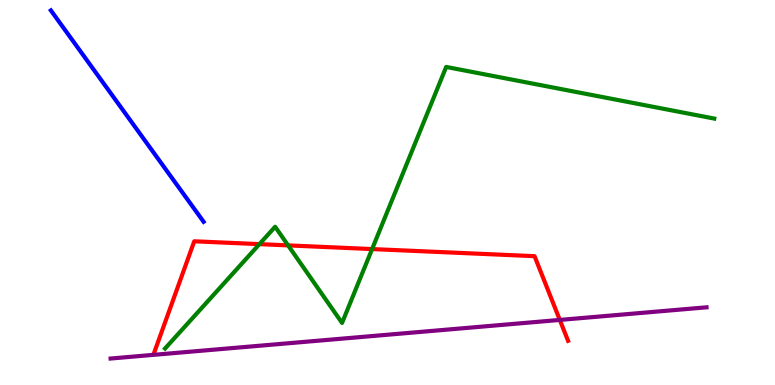[{'lines': ['blue', 'red'], 'intersections': []}, {'lines': ['green', 'red'], 'intersections': [{'x': 3.35, 'y': 3.66}, {'x': 3.72, 'y': 3.63}, {'x': 4.8, 'y': 3.53}]}, {'lines': ['purple', 'red'], 'intersections': [{'x': 7.22, 'y': 1.69}]}, {'lines': ['blue', 'green'], 'intersections': []}, {'lines': ['blue', 'purple'], 'intersections': []}, {'lines': ['green', 'purple'], 'intersections': []}]